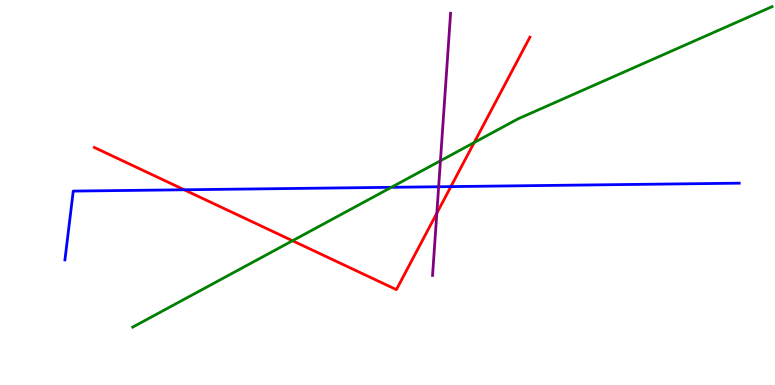[{'lines': ['blue', 'red'], 'intersections': [{'x': 2.38, 'y': 5.07}, {'x': 5.82, 'y': 5.15}]}, {'lines': ['green', 'red'], 'intersections': [{'x': 3.77, 'y': 3.75}, {'x': 6.12, 'y': 6.3}]}, {'lines': ['purple', 'red'], 'intersections': [{'x': 5.64, 'y': 4.46}]}, {'lines': ['blue', 'green'], 'intersections': [{'x': 5.05, 'y': 5.13}]}, {'lines': ['blue', 'purple'], 'intersections': [{'x': 5.66, 'y': 5.15}]}, {'lines': ['green', 'purple'], 'intersections': [{'x': 5.68, 'y': 5.82}]}]